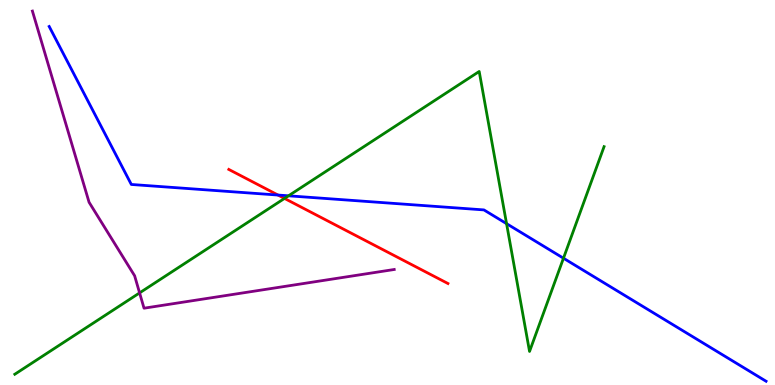[{'lines': ['blue', 'red'], 'intersections': [{'x': 3.59, 'y': 4.93}]}, {'lines': ['green', 'red'], 'intersections': [{'x': 3.67, 'y': 4.85}]}, {'lines': ['purple', 'red'], 'intersections': []}, {'lines': ['blue', 'green'], 'intersections': [{'x': 3.72, 'y': 4.91}, {'x': 6.54, 'y': 4.19}, {'x': 7.27, 'y': 3.29}]}, {'lines': ['blue', 'purple'], 'intersections': []}, {'lines': ['green', 'purple'], 'intersections': [{'x': 1.8, 'y': 2.39}]}]